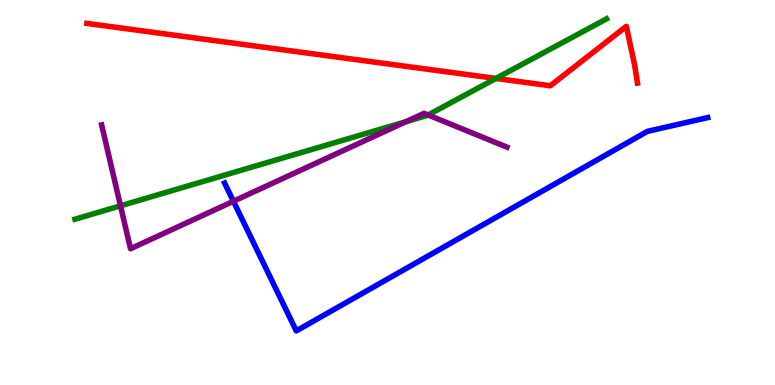[{'lines': ['blue', 'red'], 'intersections': []}, {'lines': ['green', 'red'], 'intersections': [{'x': 6.4, 'y': 7.96}]}, {'lines': ['purple', 'red'], 'intersections': []}, {'lines': ['blue', 'green'], 'intersections': []}, {'lines': ['blue', 'purple'], 'intersections': [{'x': 3.01, 'y': 4.77}]}, {'lines': ['green', 'purple'], 'intersections': [{'x': 1.55, 'y': 4.65}, {'x': 5.24, 'y': 6.84}, {'x': 5.52, 'y': 7.01}]}]